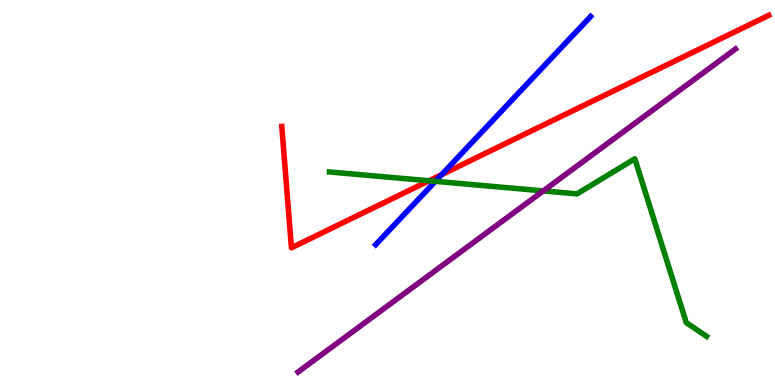[{'lines': ['blue', 'red'], 'intersections': [{'x': 5.7, 'y': 5.46}]}, {'lines': ['green', 'red'], 'intersections': [{'x': 5.54, 'y': 5.3}]}, {'lines': ['purple', 'red'], 'intersections': []}, {'lines': ['blue', 'green'], 'intersections': [{'x': 5.62, 'y': 5.29}]}, {'lines': ['blue', 'purple'], 'intersections': []}, {'lines': ['green', 'purple'], 'intersections': [{'x': 7.01, 'y': 5.04}]}]